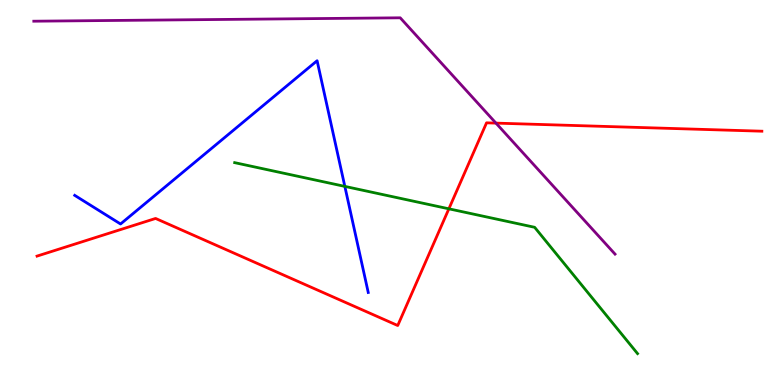[{'lines': ['blue', 'red'], 'intersections': []}, {'lines': ['green', 'red'], 'intersections': [{'x': 5.79, 'y': 4.58}]}, {'lines': ['purple', 'red'], 'intersections': [{'x': 6.4, 'y': 6.8}]}, {'lines': ['blue', 'green'], 'intersections': [{'x': 4.45, 'y': 5.16}]}, {'lines': ['blue', 'purple'], 'intersections': []}, {'lines': ['green', 'purple'], 'intersections': []}]